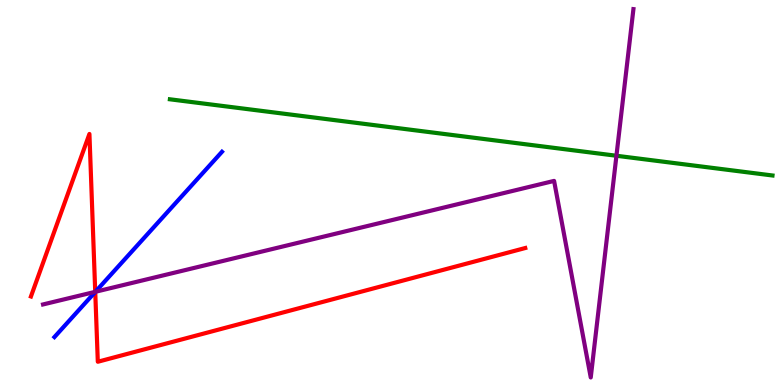[{'lines': ['blue', 'red'], 'intersections': [{'x': 1.23, 'y': 2.42}]}, {'lines': ['green', 'red'], 'intersections': []}, {'lines': ['purple', 'red'], 'intersections': [{'x': 1.23, 'y': 2.42}]}, {'lines': ['blue', 'green'], 'intersections': []}, {'lines': ['blue', 'purple'], 'intersections': [{'x': 1.23, 'y': 2.42}]}, {'lines': ['green', 'purple'], 'intersections': [{'x': 7.95, 'y': 5.95}]}]